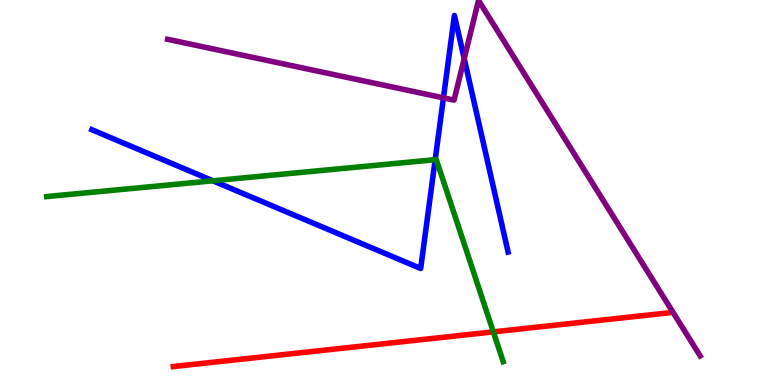[{'lines': ['blue', 'red'], 'intersections': []}, {'lines': ['green', 'red'], 'intersections': [{'x': 6.37, 'y': 1.38}]}, {'lines': ['purple', 'red'], 'intersections': []}, {'lines': ['blue', 'green'], 'intersections': [{'x': 2.75, 'y': 5.3}, {'x': 5.62, 'y': 5.85}]}, {'lines': ['blue', 'purple'], 'intersections': [{'x': 5.72, 'y': 7.46}, {'x': 5.99, 'y': 8.48}]}, {'lines': ['green', 'purple'], 'intersections': []}]